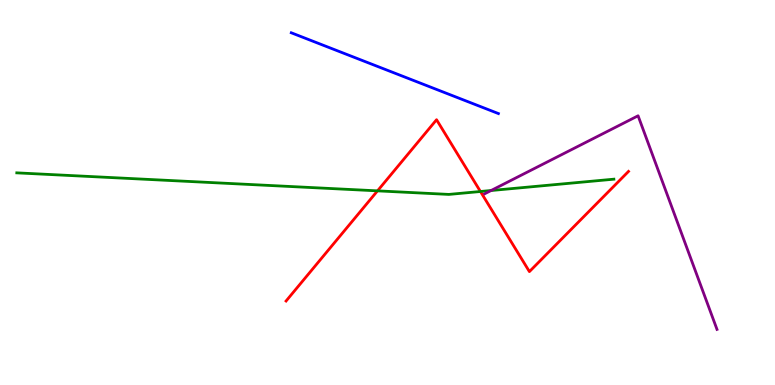[{'lines': ['blue', 'red'], 'intersections': []}, {'lines': ['green', 'red'], 'intersections': [{'x': 4.87, 'y': 5.04}, {'x': 6.2, 'y': 5.03}]}, {'lines': ['purple', 'red'], 'intersections': []}, {'lines': ['blue', 'green'], 'intersections': []}, {'lines': ['blue', 'purple'], 'intersections': []}, {'lines': ['green', 'purple'], 'intersections': [{'x': 6.34, 'y': 5.05}]}]